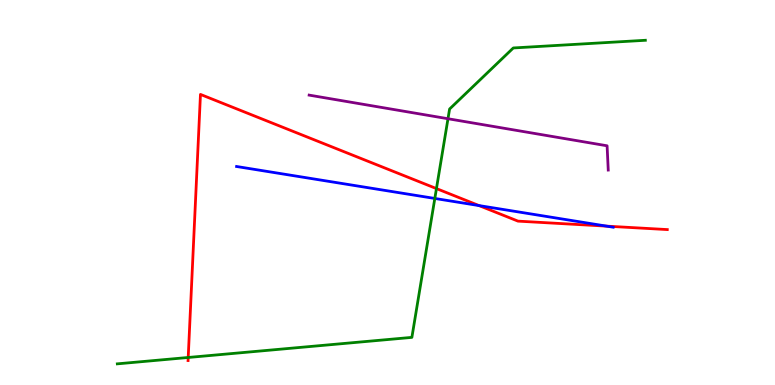[{'lines': ['blue', 'red'], 'intersections': [{'x': 6.18, 'y': 4.66}, {'x': 7.83, 'y': 4.13}]}, {'lines': ['green', 'red'], 'intersections': [{'x': 2.43, 'y': 0.715}, {'x': 5.63, 'y': 5.1}]}, {'lines': ['purple', 'red'], 'intersections': []}, {'lines': ['blue', 'green'], 'intersections': [{'x': 5.61, 'y': 4.85}]}, {'lines': ['blue', 'purple'], 'intersections': []}, {'lines': ['green', 'purple'], 'intersections': [{'x': 5.78, 'y': 6.92}]}]